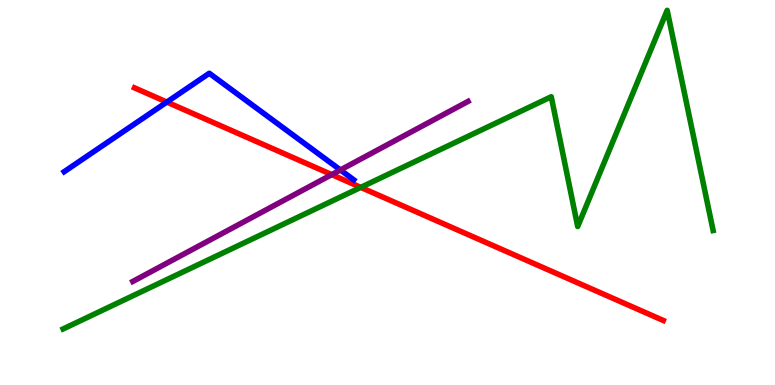[{'lines': ['blue', 'red'], 'intersections': [{'x': 2.15, 'y': 7.35}]}, {'lines': ['green', 'red'], 'intersections': [{'x': 4.65, 'y': 5.13}]}, {'lines': ['purple', 'red'], 'intersections': [{'x': 4.28, 'y': 5.46}]}, {'lines': ['blue', 'green'], 'intersections': []}, {'lines': ['blue', 'purple'], 'intersections': [{'x': 4.39, 'y': 5.59}]}, {'lines': ['green', 'purple'], 'intersections': []}]